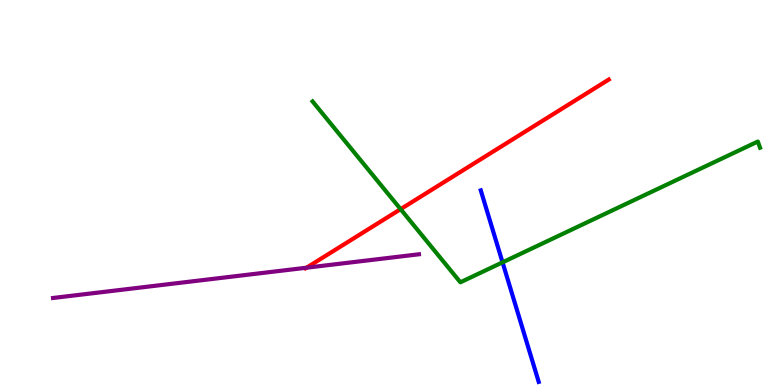[{'lines': ['blue', 'red'], 'intersections': []}, {'lines': ['green', 'red'], 'intersections': [{'x': 5.17, 'y': 4.57}]}, {'lines': ['purple', 'red'], 'intersections': [{'x': 3.96, 'y': 3.05}]}, {'lines': ['blue', 'green'], 'intersections': [{'x': 6.48, 'y': 3.19}]}, {'lines': ['blue', 'purple'], 'intersections': []}, {'lines': ['green', 'purple'], 'intersections': []}]